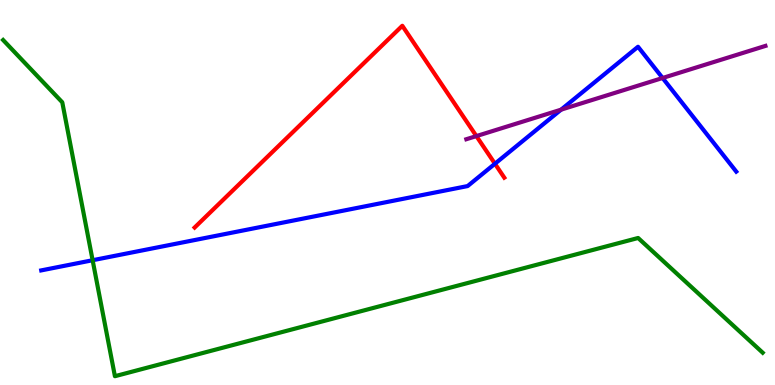[{'lines': ['blue', 'red'], 'intersections': [{'x': 6.39, 'y': 5.75}]}, {'lines': ['green', 'red'], 'intersections': []}, {'lines': ['purple', 'red'], 'intersections': [{'x': 6.15, 'y': 6.47}]}, {'lines': ['blue', 'green'], 'intersections': [{'x': 1.2, 'y': 3.24}]}, {'lines': ['blue', 'purple'], 'intersections': [{'x': 7.24, 'y': 7.15}, {'x': 8.55, 'y': 7.97}]}, {'lines': ['green', 'purple'], 'intersections': []}]